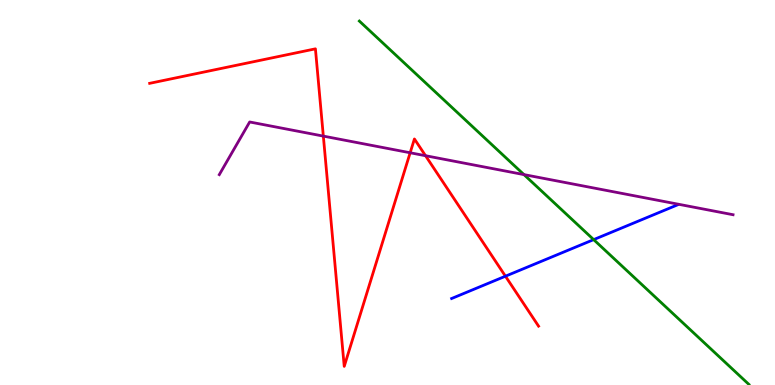[{'lines': ['blue', 'red'], 'intersections': [{'x': 6.52, 'y': 2.83}]}, {'lines': ['green', 'red'], 'intersections': []}, {'lines': ['purple', 'red'], 'intersections': [{'x': 4.17, 'y': 6.46}, {'x': 5.29, 'y': 6.03}, {'x': 5.49, 'y': 5.96}]}, {'lines': ['blue', 'green'], 'intersections': [{'x': 7.66, 'y': 3.78}]}, {'lines': ['blue', 'purple'], 'intersections': []}, {'lines': ['green', 'purple'], 'intersections': [{'x': 6.76, 'y': 5.46}]}]